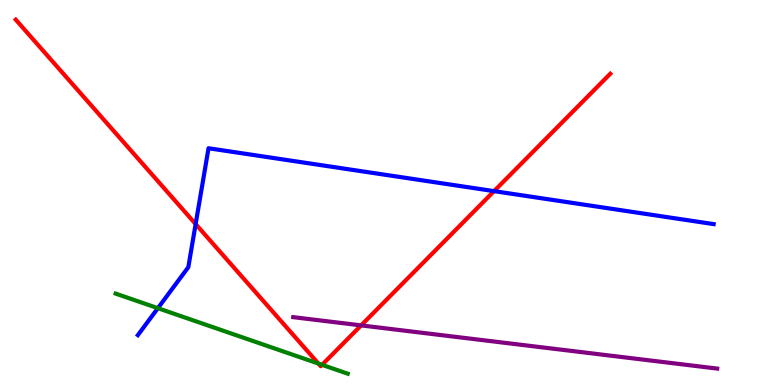[{'lines': ['blue', 'red'], 'intersections': [{'x': 2.52, 'y': 4.18}, {'x': 6.37, 'y': 5.04}]}, {'lines': ['green', 'red'], 'intersections': [{'x': 4.11, 'y': 0.556}, {'x': 4.16, 'y': 0.524}]}, {'lines': ['purple', 'red'], 'intersections': [{'x': 4.66, 'y': 1.55}]}, {'lines': ['blue', 'green'], 'intersections': [{'x': 2.04, 'y': 2.0}]}, {'lines': ['blue', 'purple'], 'intersections': []}, {'lines': ['green', 'purple'], 'intersections': []}]